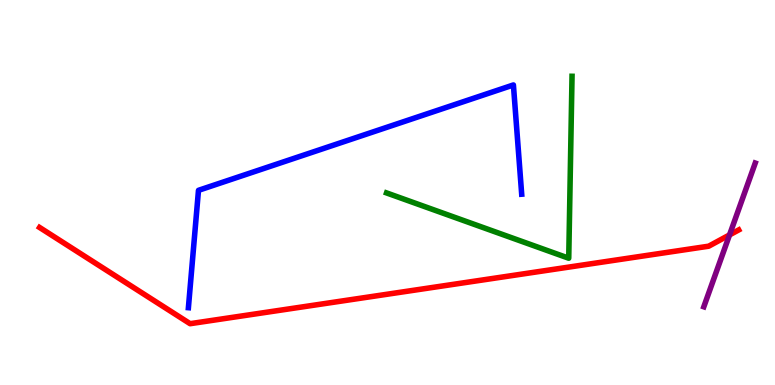[{'lines': ['blue', 'red'], 'intersections': []}, {'lines': ['green', 'red'], 'intersections': []}, {'lines': ['purple', 'red'], 'intersections': [{'x': 9.41, 'y': 3.9}]}, {'lines': ['blue', 'green'], 'intersections': []}, {'lines': ['blue', 'purple'], 'intersections': []}, {'lines': ['green', 'purple'], 'intersections': []}]